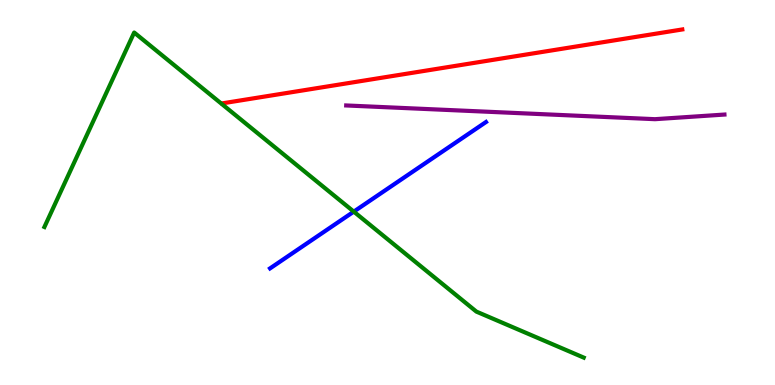[{'lines': ['blue', 'red'], 'intersections': []}, {'lines': ['green', 'red'], 'intersections': []}, {'lines': ['purple', 'red'], 'intersections': []}, {'lines': ['blue', 'green'], 'intersections': [{'x': 4.56, 'y': 4.5}]}, {'lines': ['blue', 'purple'], 'intersections': []}, {'lines': ['green', 'purple'], 'intersections': []}]